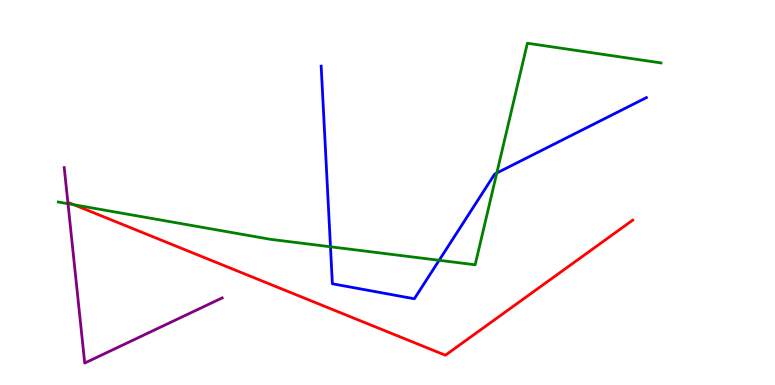[{'lines': ['blue', 'red'], 'intersections': []}, {'lines': ['green', 'red'], 'intersections': [{'x': 0.954, 'y': 4.68}]}, {'lines': ['purple', 'red'], 'intersections': []}, {'lines': ['blue', 'green'], 'intersections': [{'x': 4.26, 'y': 3.59}, {'x': 5.67, 'y': 3.24}, {'x': 6.41, 'y': 5.51}]}, {'lines': ['blue', 'purple'], 'intersections': []}, {'lines': ['green', 'purple'], 'intersections': [{'x': 0.877, 'y': 4.71}]}]